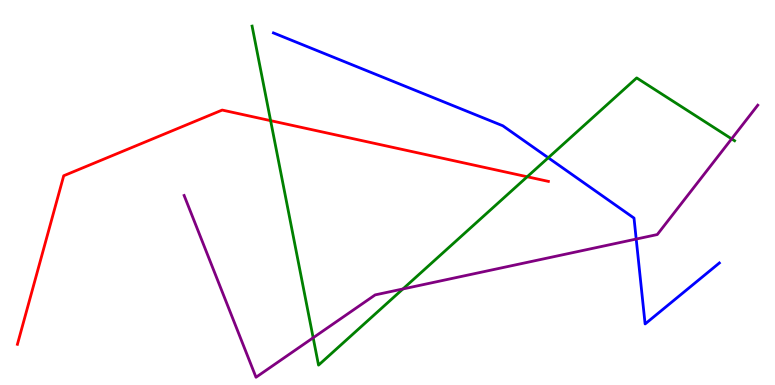[{'lines': ['blue', 'red'], 'intersections': []}, {'lines': ['green', 'red'], 'intersections': [{'x': 3.49, 'y': 6.87}, {'x': 6.8, 'y': 5.41}]}, {'lines': ['purple', 'red'], 'intersections': []}, {'lines': ['blue', 'green'], 'intersections': [{'x': 7.07, 'y': 5.9}]}, {'lines': ['blue', 'purple'], 'intersections': [{'x': 8.21, 'y': 3.79}]}, {'lines': ['green', 'purple'], 'intersections': [{'x': 4.04, 'y': 1.23}, {'x': 5.2, 'y': 2.49}, {'x': 9.44, 'y': 6.39}]}]